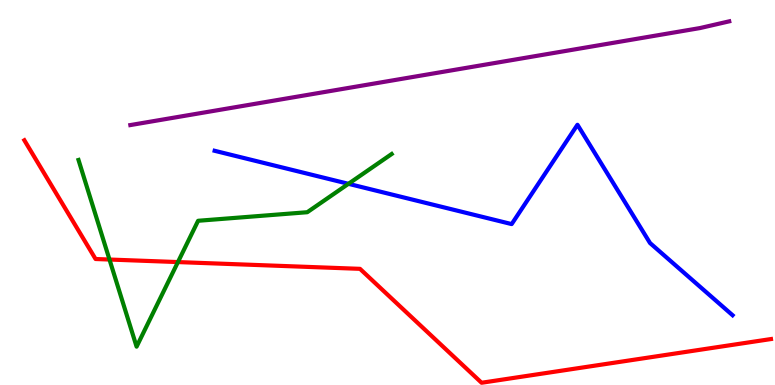[{'lines': ['blue', 'red'], 'intersections': []}, {'lines': ['green', 'red'], 'intersections': [{'x': 1.41, 'y': 3.26}, {'x': 2.3, 'y': 3.19}]}, {'lines': ['purple', 'red'], 'intersections': []}, {'lines': ['blue', 'green'], 'intersections': [{'x': 4.5, 'y': 5.23}]}, {'lines': ['blue', 'purple'], 'intersections': []}, {'lines': ['green', 'purple'], 'intersections': []}]